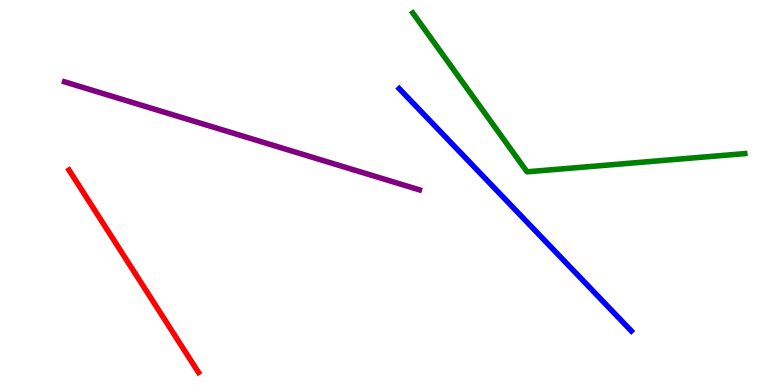[{'lines': ['blue', 'red'], 'intersections': []}, {'lines': ['green', 'red'], 'intersections': []}, {'lines': ['purple', 'red'], 'intersections': []}, {'lines': ['blue', 'green'], 'intersections': []}, {'lines': ['blue', 'purple'], 'intersections': []}, {'lines': ['green', 'purple'], 'intersections': []}]